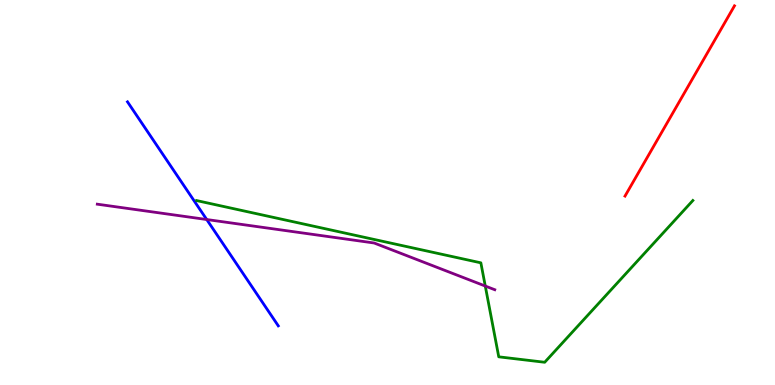[{'lines': ['blue', 'red'], 'intersections': []}, {'lines': ['green', 'red'], 'intersections': []}, {'lines': ['purple', 'red'], 'intersections': []}, {'lines': ['blue', 'green'], 'intersections': []}, {'lines': ['blue', 'purple'], 'intersections': [{'x': 2.67, 'y': 4.3}]}, {'lines': ['green', 'purple'], 'intersections': [{'x': 6.26, 'y': 2.57}]}]